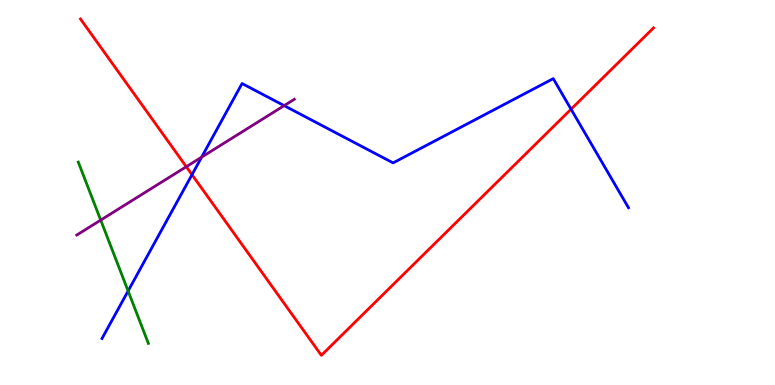[{'lines': ['blue', 'red'], 'intersections': [{'x': 2.48, 'y': 5.46}, {'x': 7.37, 'y': 7.16}]}, {'lines': ['green', 'red'], 'intersections': []}, {'lines': ['purple', 'red'], 'intersections': [{'x': 2.4, 'y': 5.67}]}, {'lines': ['blue', 'green'], 'intersections': [{'x': 1.65, 'y': 2.44}]}, {'lines': ['blue', 'purple'], 'intersections': [{'x': 2.6, 'y': 5.92}, {'x': 3.67, 'y': 7.26}]}, {'lines': ['green', 'purple'], 'intersections': [{'x': 1.3, 'y': 4.28}]}]